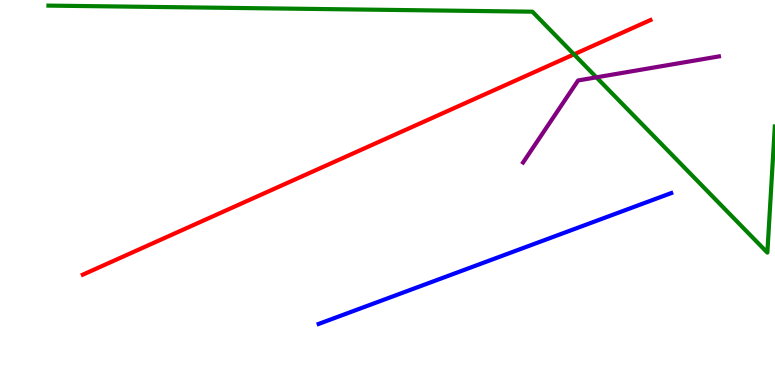[{'lines': ['blue', 'red'], 'intersections': []}, {'lines': ['green', 'red'], 'intersections': [{'x': 7.41, 'y': 8.59}]}, {'lines': ['purple', 'red'], 'intersections': []}, {'lines': ['blue', 'green'], 'intersections': []}, {'lines': ['blue', 'purple'], 'intersections': []}, {'lines': ['green', 'purple'], 'intersections': [{'x': 7.7, 'y': 7.99}]}]